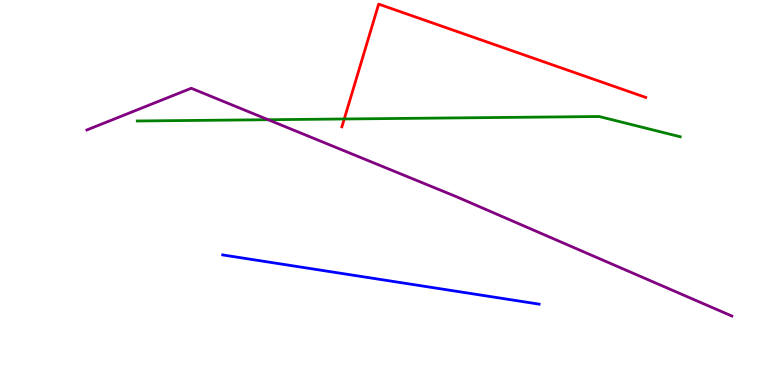[{'lines': ['blue', 'red'], 'intersections': []}, {'lines': ['green', 'red'], 'intersections': [{'x': 4.44, 'y': 6.91}]}, {'lines': ['purple', 'red'], 'intersections': []}, {'lines': ['blue', 'green'], 'intersections': []}, {'lines': ['blue', 'purple'], 'intersections': []}, {'lines': ['green', 'purple'], 'intersections': [{'x': 3.46, 'y': 6.89}]}]